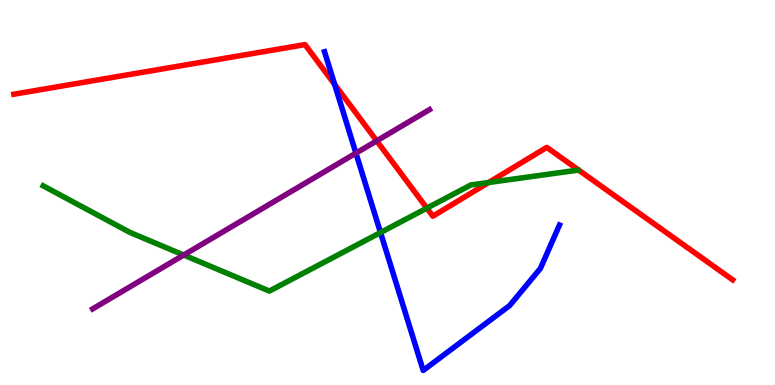[{'lines': ['blue', 'red'], 'intersections': [{'x': 4.32, 'y': 7.81}]}, {'lines': ['green', 'red'], 'intersections': [{'x': 5.51, 'y': 4.59}, {'x': 6.31, 'y': 5.26}]}, {'lines': ['purple', 'red'], 'intersections': [{'x': 4.86, 'y': 6.34}]}, {'lines': ['blue', 'green'], 'intersections': [{'x': 4.91, 'y': 3.96}]}, {'lines': ['blue', 'purple'], 'intersections': [{'x': 4.59, 'y': 6.02}]}, {'lines': ['green', 'purple'], 'intersections': [{'x': 2.37, 'y': 3.38}]}]